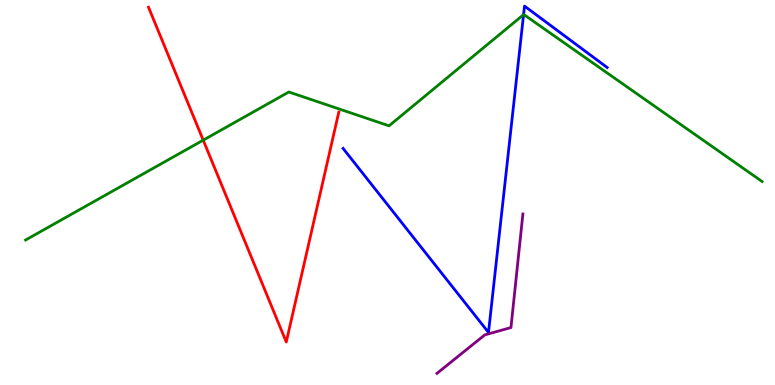[{'lines': ['blue', 'red'], 'intersections': []}, {'lines': ['green', 'red'], 'intersections': [{'x': 2.62, 'y': 6.36}]}, {'lines': ['purple', 'red'], 'intersections': []}, {'lines': ['blue', 'green'], 'intersections': [{'x': 6.76, 'y': 9.62}]}, {'lines': ['blue', 'purple'], 'intersections': []}, {'lines': ['green', 'purple'], 'intersections': []}]